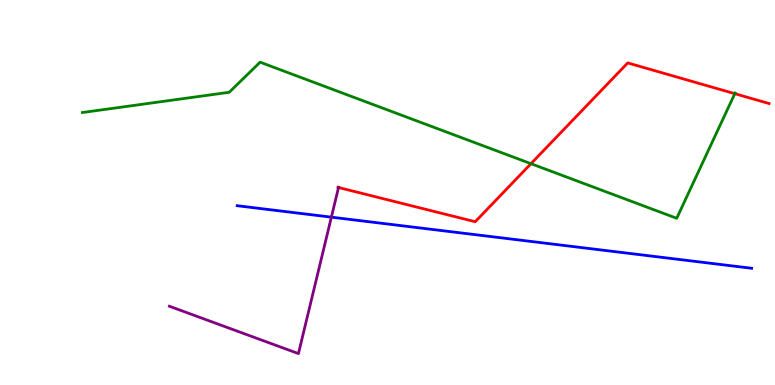[{'lines': ['blue', 'red'], 'intersections': []}, {'lines': ['green', 'red'], 'intersections': [{'x': 6.85, 'y': 5.75}, {'x': 9.48, 'y': 7.57}]}, {'lines': ['purple', 'red'], 'intersections': [{'x': 4.37, 'y': 5.13}]}, {'lines': ['blue', 'green'], 'intersections': []}, {'lines': ['blue', 'purple'], 'intersections': [{'x': 4.28, 'y': 4.36}]}, {'lines': ['green', 'purple'], 'intersections': []}]